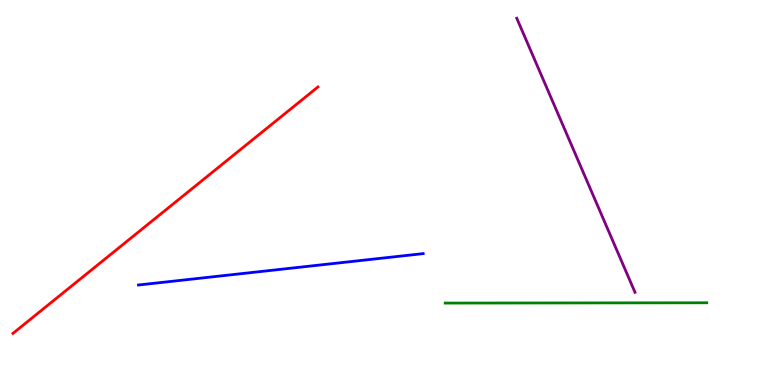[{'lines': ['blue', 'red'], 'intersections': []}, {'lines': ['green', 'red'], 'intersections': []}, {'lines': ['purple', 'red'], 'intersections': []}, {'lines': ['blue', 'green'], 'intersections': []}, {'lines': ['blue', 'purple'], 'intersections': []}, {'lines': ['green', 'purple'], 'intersections': []}]